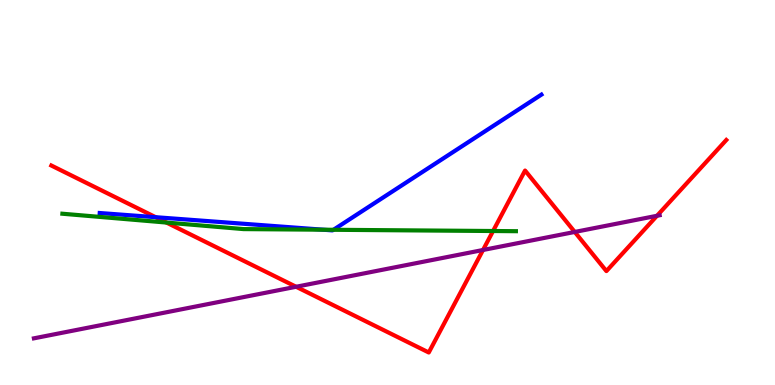[{'lines': ['blue', 'red'], 'intersections': [{'x': 2.01, 'y': 4.36}]}, {'lines': ['green', 'red'], 'intersections': [{'x': 2.15, 'y': 4.22}, {'x': 6.36, 'y': 4.0}]}, {'lines': ['purple', 'red'], 'intersections': [{'x': 3.82, 'y': 2.55}, {'x': 6.23, 'y': 3.51}, {'x': 7.42, 'y': 3.98}, {'x': 8.48, 'y': 4.4}]}, {'lines': ['blue', 'green'], 'intersections': [{'x': 4.17, 'y': 4.03}, {'x': 4.3, 'y': 4.03}]}, {'lines': ['blue', 'purple'], 'intersections': []}, {'lines': ['green', 'purple'], 'intersections': []}]